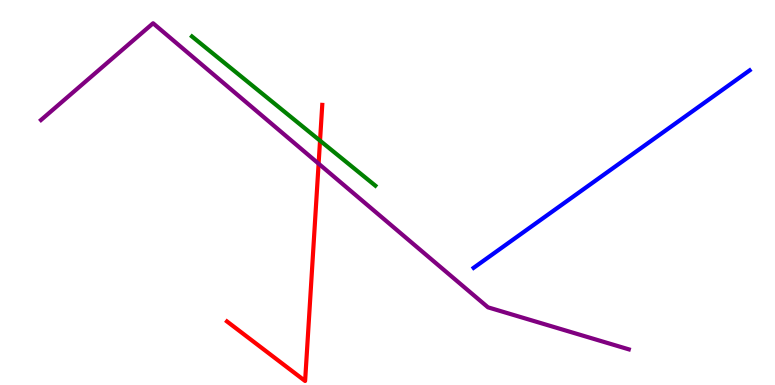[{'lines': ['blue', 'red'], 'intersections': []}, {'lines': ['green', 'red'], 'intersections': [{'x': 4.13, 'y': 6.35}]}, {'lines': ['purple', 'red'], 'intersections': [{'x': 4.11, 'y': 5.75}]}, {'lines': ['blue', 'green'], 'intersections': []}, {'lines': ['blue', 'purple'], 'intersections': []}, {'lines': ['green', 'purple'], 'intersections': []}]